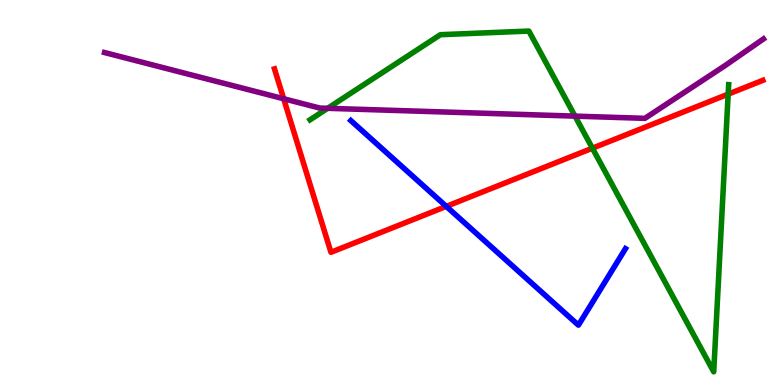[{'lines': ['blue', 'red'], 'intersections': [{'x': 5.76, 'y': 4.64}]}, {'lines': ['green', 'red'], 'intersections': [{'x': 7.64, 'y': 6.15}, {'x': 9.4, 'y': 7.55}]}, {'lines': ['purple', 'red'], 'intersections': [{'x': 3.66, 'y': 7.44}]}, {'lines': ['blue', 'green'], 'intersections': []}, {'lines': ['blue', 'purple'], 'intersections': []}, {'lines': ['green', 'purple'], 'intersections': [{'x': 4.23, 'y': 7.19}, {'x': 7.42, 'y': 6.98}]}]